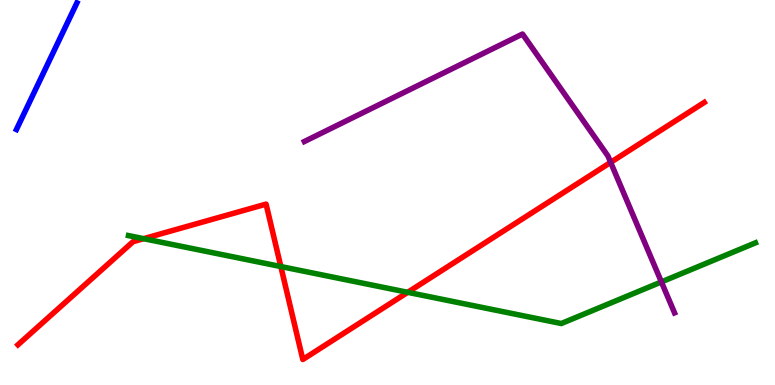[{'lines': ['blue', 'red'], 'intersections': []}, {'lines': ['green', 'red'], 'intersections': [{'x': 1.85, 'y': 3.8}, {'x': 3.62, 'y': 3.08}, {'x': 5.26, 'y': 2.41}]}, {'lines': ['purple', 'red'], 'intersections': [{'x': 7.88, 'y': 5.78}]}, {'lines': ['blue', 'green'], 'intersections': []}, {'lines': ['blue', 'purple'], 'intersections': []}, {'lines': ['green', 'purple'], 'intersections': [{'x': 8.53, 'y': 2.68}]}]